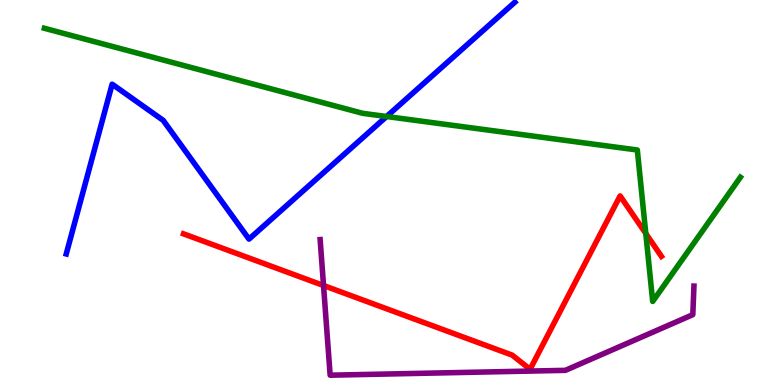[{'lines': ['blue', 'red'], 'intersections': []}, {'lines': ['green', 'red'], 'intersections': [{'x': 8.33, 'y': 3.94}]}, {'lines': ['purple', 'red'], 'intersections': [{'x': 4.17, 'y': 2.58}]}, {'lines': ['blue', 'green'], 'intersections': [{'x': 4.99, 'y': 6.97}]}, {'lines': ['blue', 'purple'], 'intersections': []}, {'lines': ['green', 'purple'], 'intersections': []}]